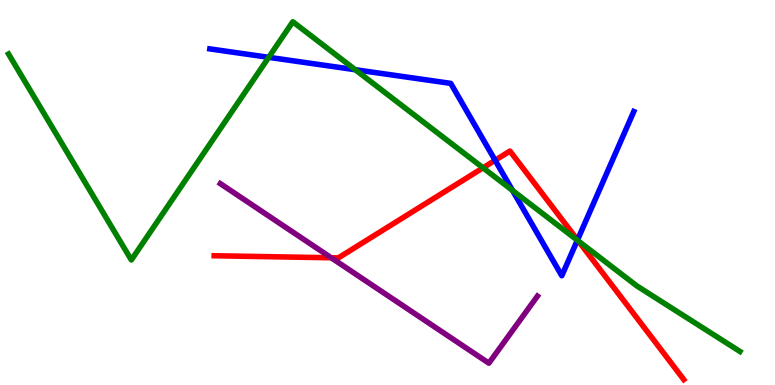[{'lines': ['blue', 'red'], 'intersections': [{'x': 6.39, 'y': 5.84}, {'x': 7.45, 'y': 3.77}]}, {'lines': ['green', 'red'], 'intersections': [{'x': 6.23, 'y': 5.64}, {'x': 7.46, 'y': 3.74}]}, {'lines': ['purple', 'red'], 'intersections': [{'x': 4.27, 'y': 3.3}]}, {'lines': ['blue', 'green'], 'intersections': [{'x': 3.47, 'y': 8.51}, {'x': 4.58, 'y': 8.19}, {'x': 6.61, 'y': 5.05}, {'x': 7.45, 'y': 3.76}]}, {'lines': ['blue', 'purple'], 'intersections': []}, {'lines': ['green', 'purple'], 'intersections': []}]